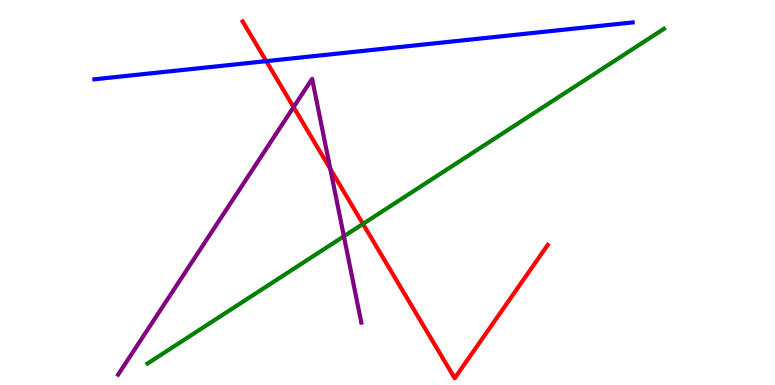[{'lines': ['blue', 'red'], 'intersections': [{'x': 3.44, 'y': 8.41}]}, {'lines': ['green', 'red'], 'intersections': [{'x': 4.68, 'y': 4.18}]}, {'lines': ['purple', 'red'], 'intersections': [{'x': 3.79, 'y': 7.22}, {'x': 4.26, 'y': 5.61}]}, {'lines': ['blue', 'green'], 'intersections': []}, {'lines': ['blue', 'purple'], 'intersections': []}, {'lines': ['green', 'purple'], 'intersections': [{'x': 4.44, 'y': 3.86}]}]